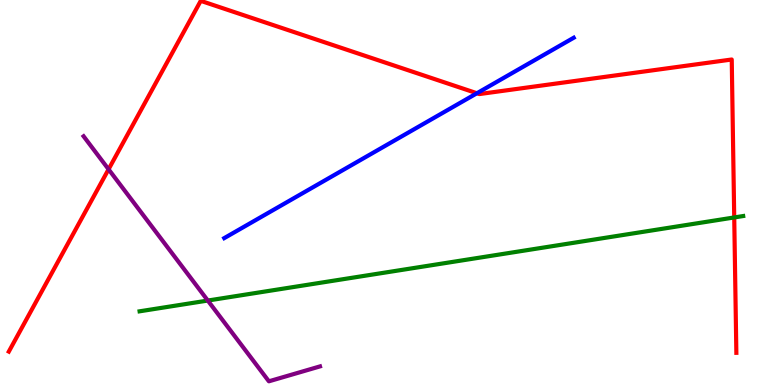[{'lines': ['blue', 'red'], 'intersections': [{'x': 6.15, 'y': 7.58}]}, {'lines': ['green', 'red'], 'intersections': [{'x': 9.47, 'y': 4.35}]}, {'lines': ['purple', 'red'], 'intersections': [{'x': 1.4, 'y': 5.6}]}, {'lines': ['blue', 'green'], 'intersections': []}, {'lines': ['blue', 'purple'], 'intersections': []}, {'lines': ['green', 'purple'], 'intersections': [{'x': 2.68, 'y': 2.19}]}]